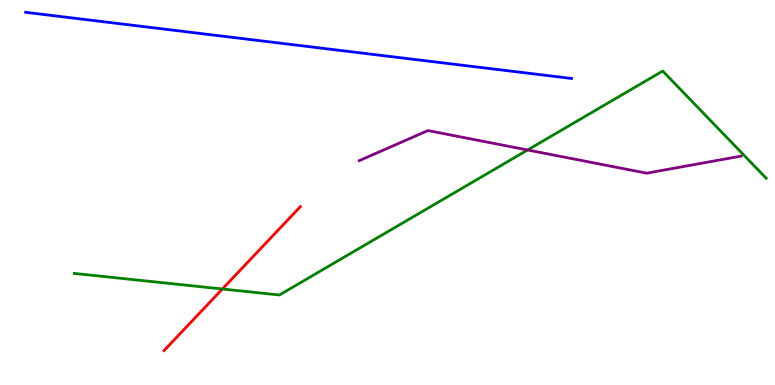[{'lines': ['blue', 'red'], 'intersections': []}, {'lines': ['green', 'red'], 'intersections': [{'x': 2.87, 'y': 2.49}]}, {'lines': ['purple', 'red'], 'intersections': []}, {'lines': ['blue', 'green'], 'intersections': []}, {'lines': ['blue', 'purple'], 'intersections': []}, {'lines': ['green', 'purple'], 'intersections': [{'x': 6.81, 'y': 6.1}]}]